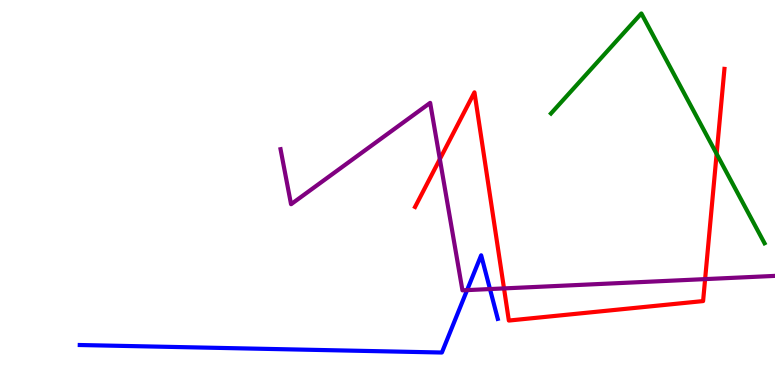[{'lines': ['blue', 'red'], 'intersections': []}, {'lines': ['green', 'red'], 'intersections': [{'x': 9.25, 'y': 6.0}]}, {'lines': ['purple', 'red'], 'intersections': [{'x': 5.68, 'y': 5.87}, {'x': 6.5, 'y': 2.51}, {'x': 9.1, 'y': 2.75}]}, {'lines': ['blue', 'green'], 'intersections': []}, {'lines': ['blue', 'purple'], 'intersections': [{'x': 6.03, 'y': 2.46}, {'x': 6.32, 'y': 2.49}]}, {'lines': ['green', 'purple'], 'intersections': []}]